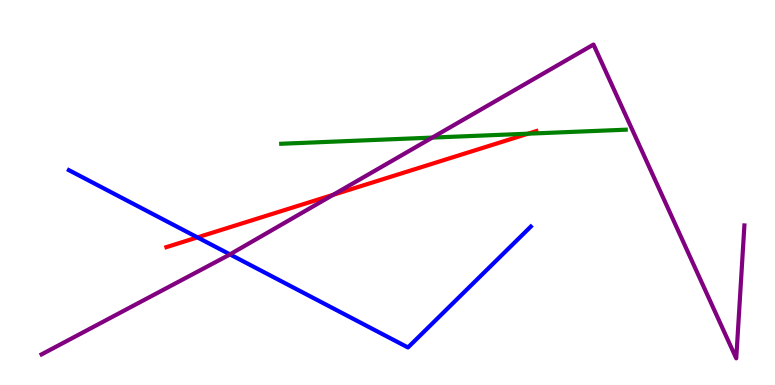[{'lines': ['blue', 'red'], 'intersections': [{'x': 2.55, 'y': 3.83}]}, {'lines': ['green', 'red'], 'intersections': [{'x': 6.81, 'y': 6.53}]}, {'lines': ['purple', 'red'], 'intersections': [{'x': 4.3, 'y': 4.94}]}, {'lines': ['blue', 'green'], 'intersections': []}, {'lines': ['blue', 'purple'], 'intersections': [{'x': 2.97, 'y': 3.39}]}, {'lines': ['green', 'purple'], 'intersections': [{'x': 5.58, 'y': 6.43}]}]